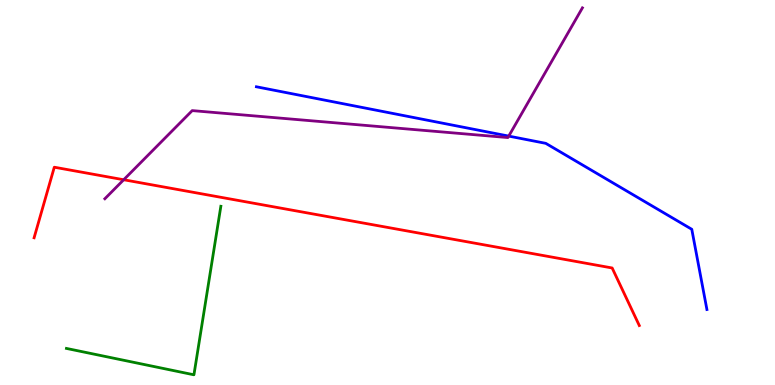[{'lines': ['blue', 'red'], 'intersections': []}, {'lines': ['green', 'red'], 'intersections': []}, {'lines': ['purple', 'red'], 'intersections': [{'x': 1.6, 'y': 5.33}]}, {'lines': ['blue', 'green'], 'intersections': []}, {'lines': ['blue', 'purple'], 'intersections': [{'x': 6.56, 'y': 6.46}]}, {'lines': ['green', 'purple'], 'intersections': []}]